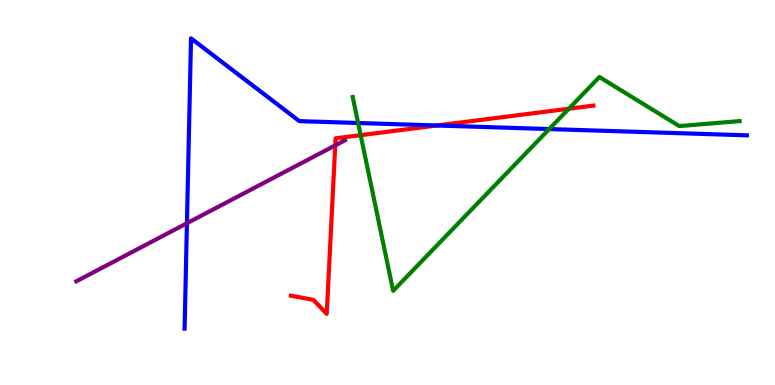[{'lines': ['blue', 'red'], 'intersections': [{'x': 5.64, 'y': 6.74}]}, {'lines': ['green', 'red'], 'intersections': [{'x': 4.65, 'y': 6.49}, {'x': 7.34, 'y': 7.18}]}, {'lines': ['purple', 'red'], 'intersections': [{'x': 4.33, 'y': 6.22}]}, {'lines': ['blue', 'green'], 'intersections': [{'x': 4.62, 'y': 6.81}, {'x': 7.09, 'y': 6.65}]}, {'lines': ['blue', 'purple'], 'intersections': [{'x': 2.41, 'y': 4.2}]}, {'lines': ['green', 'purple'], 'intersections': []}]